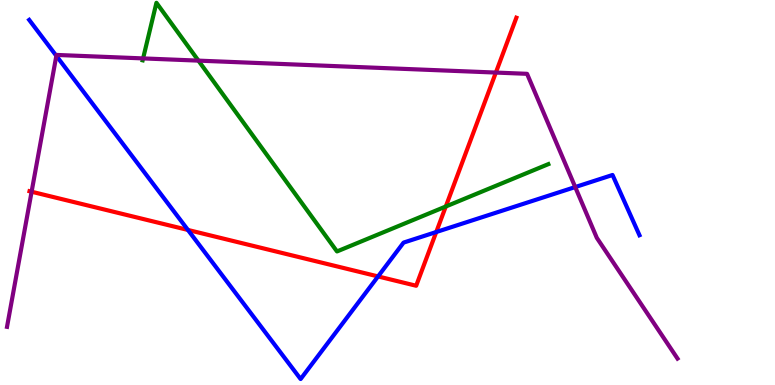[{'lines': ['blue', 'red'], 'intersections': [{'x': 2.42, 'y': 4.03}, {'x': 4.88, 'y': 2.82}, {'x': 5.63, 'y': 3.97}]}, {'lines': ['green', 'red'], 'intersections': [{'x': 5.75, 'y': 4.64}]}, {'lines': ['purple', 'red'], 'intersections': [{'x': 0.408, 'y': 5.02}, {'x': 6.4, 'y': 8.12}]}, {'lines': ['blue', 'green'], 'intersections': []}, {'lines': ['blue', 'purple'], 'intersections': [{'x': 0.727, 'y': 8.55}, {'x': 7.42, 'y': 5.14}]}, {'lines': ['green', 'purple'], 'intersections': [{'x': 1.85, 'y': 8.48}, {'x': 2.56, 'y': 8.43}]}]